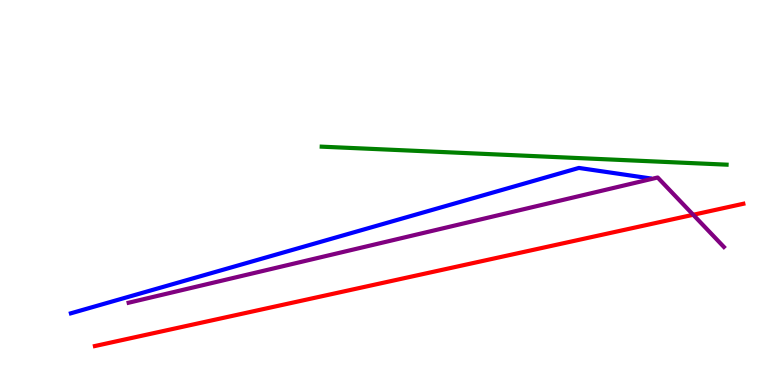[{'lines': ['blue', 'red'], 'intersections': []}, {'lines': ['green', 'red'], 'intersections': []}, {'lines': ['purple', 'red'], 'intersections': [{'x': 8.94, 'y': 4.42}]}, {'lines': ['blue', 'green'], 'intersections': []}, {'lines': ['blue', 'purple'], 'intersections': []}, {'lines': ['green', 'purple'], 'intersections': []}]